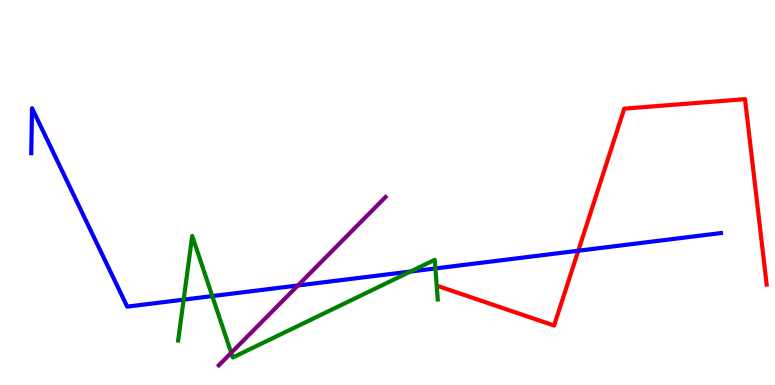[{'lines': ['blue', 'red'], 'intersections': [{'x': 7.46, 'y': 3.49}]}, {'lines': ['green', 'red'], 'intersections': []}, {'lines': ['purple', 'red'], 'intersections': []}, {'lines': ['blue', 'green'], 'intersections': [{'x': 2.37, 'y': 2.22}, {'x': 2.74, 'y': 2.31}, {'x': 5.3, 'y': 2.95}, {'x': 5.62, 'y': 3.03}]}, {'lines': ['blue', 'purple'], 'intersections': [{'x': 3.84, 'y': 2.59}]}, {'lines': ['green', 'purple'], 'intersections': [{'x': 2.98, 'y': 0.836}]}]